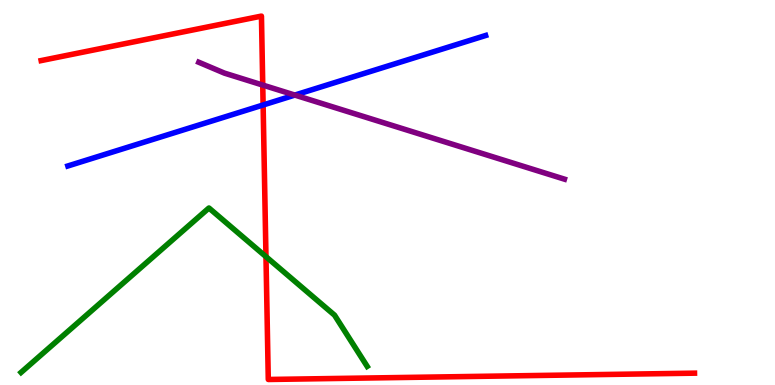[{'lines': ['blue', 'red'], 'intersections': [{'x': 3.4, 'y': 7.27}]}, {'lines': ['green', 'red'], 'intersections': [{'x': 3.43, 'y': 3.33}]}, {'lines': ['purple', 'red'], 'intersections': [{'x': 3.39, 'y': 7.79}]}, {'lines': ['blue', 'green'], 'intersections': []}, {'lines': ['blue', 'purple'], 'intersections': [{'x': 3.8, 'y': 7.53}]}, {'lines': ['green', 'purple'], 'intersections': []}]